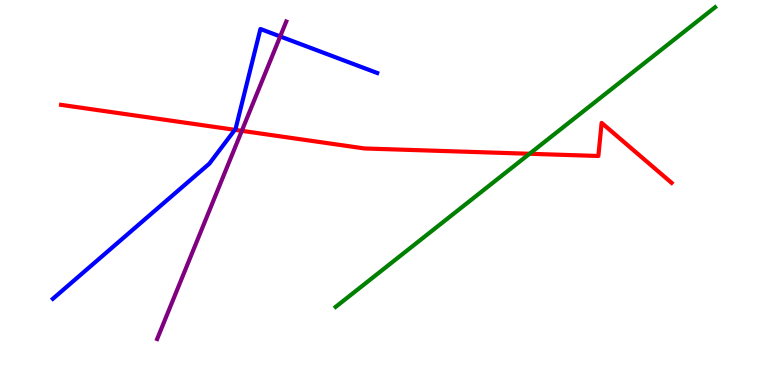[{'lines': ['blue', 'red'], 'intersections': [{'x': 3.03, 'y': 6.63}]}, {'lines': ['green', 'red'], 'intersections': [{'x': 6.83, 'y': 6.01}]}, {'lines': ['purple', 'red'], 'intersections': [{'x': 3.12, 'y': 6.6}]}, {'lines': ['blue', 'green'], 'intersections': []}, {'lines': ['blue', 'purple'], 'intersections': [{'x': 3.62, 'y': 9.05}]}, {'lines': ['green', 'purple'], 'intersections': []}]